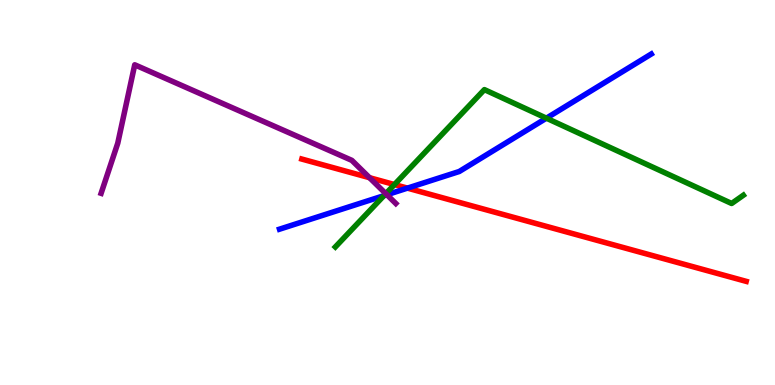[{'lines': ['blue', 'red'], 'intersections': [{'x': 5.26, 'y': 5.11}]}, {'lines': ['green', 'red'], 'intersections': [{'x': 5.09, 'y': 5.21}]}, {'lines': ['purple', 'red'], 'intersections': [{'x': 4.77, 'y': 5.38}]}, {'lines': ['blue', 'green'], 'intersections': [{'x': 4.95, 'y': 4.92}, {'x': 7.05, 'y': 6.93}]}, {'lines': ['blue', 'purple'], 'intersections': [{'x': 4.99, 'y': 4.94}]}, {'lines': ['green', 'purple'], 'intersections': [{'x': 4.98, 'y': 4.97}]}]